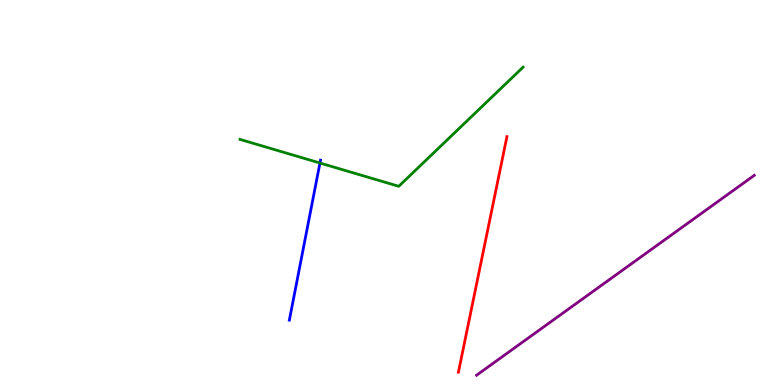[{'lines': ['blue', 'red'], 'intersections': []}, {'lines': ['green', 'red'], 'intersections': []}, {'lines': ['purple', 'red'], 'intersections': []}, {'lines': ['blue', 'green'], 'intersections': [{'x': 4.13, 'y': 5.77}]}, {'lines': ['blue', 'purple'], 'intersections': []}, {'lines': ['green', 'purple'], 'intersections': []}]